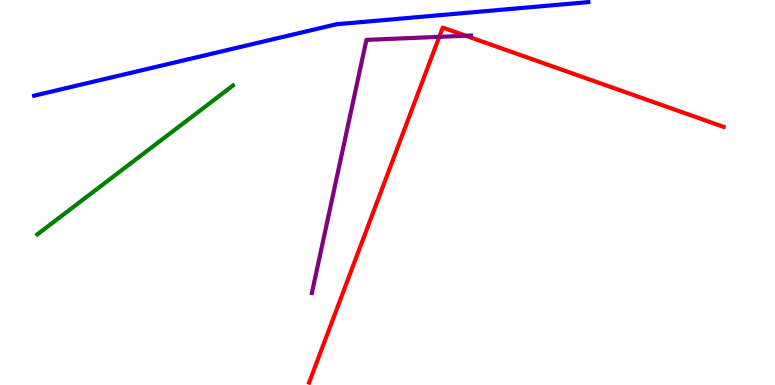[{'lines': ['blue', 'red'], 'intersections': []}, {'lines': ['green', 'red'], 'intersections': []}, {'lines': ['purple', 'red'], 'intersections': [{'x': 5.67, 'y': 9.04}, {'x': 6.01, 'y': 9.07}]}, {'lines': ['blue', 'green'], 'intersections': []}, {'lines': ['blue', 'purple'], 'intersections': []}, {'lines': ['green', 'purple'], 'intersections': []}]